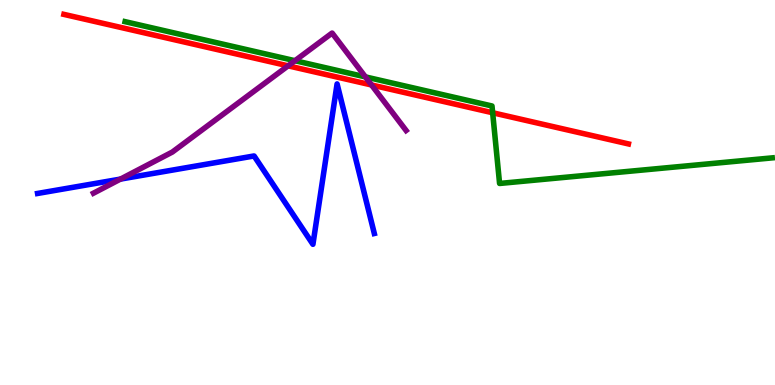[{'lines': ['blue', 'red'], 'intersections': []}, {'lines': ['green', 'red'], 'intersections': [{'x': 6.36, 'y': 7.07}]}, {'lines': ['purple', 'red'], 'intersections': [{'x': 3.72, 'y': 8.29}, {'x': 4.79, 'y': 7.79}]}, {'lines': ['blue', 'green'], 'intersections': []}, {'lines': ['blue', 'purple'], 'intersections': [{'x': 1.55, 'y': 5.35}]}, {'lines': ['green', 'purple'], 'intersections': [{'x': 3.81, 'y': 8.42}, {'x': 4.71, 'y': 8.0}]}]